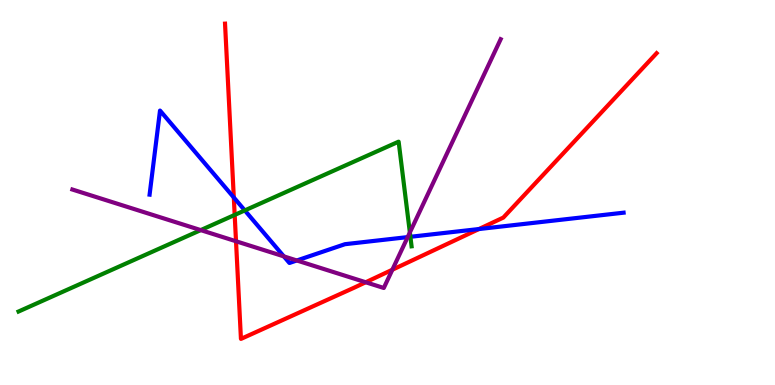[{'lines': ['blue', 'red'], 'intersections': [{'x': 3.02, 'y': 4.87}, {'x': 6.18, 'y': 4.05}]}, {'lines': ['green', 'red'], 'intersections': [{'x': 3.03, 'y': 4.42}]}, {'lines': ['purple', 'red'], 'intersections': [{'x': 3.05, 'y': 3.73}, {'x': 4.72, 'y': 2.67}, {'x': 5.06, 'y': 2.99}]}, {'lines': ['blue', 'green'], 'intersections': [{'x': 3.16, 'y': 4.53}, {'x': 5.3, 'y': 3.85}]}, {'lines': ['blue', 'purple'], 'intersections': [{'x': 3.66, 'y': 3.34}, {'x': 3.83, 'y': 3.23}, {'x': 5.26, 'y': 3.84}]}, {'lines': ['green', 'purple'], 'intersections': [{'x': 2.59, 'y': 4.02}, {'x': 5.29, 'y': 3.96}]}]